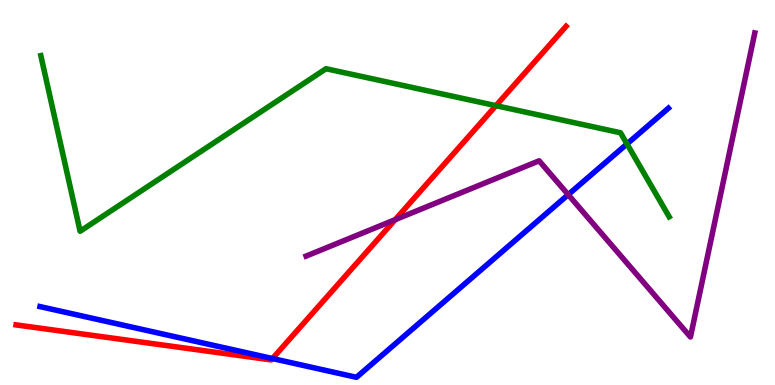[{'lines': ['blue', 'red'], 'intersections': [{'x': 3.52, 'y': 0.687}]}, {'lines': ['green', 'red'], 'intersections': [{'x': 6.4, 'y': 7.26}]}, {'lines': ['purple', 'red'], 'intersections': [{'x': 5.1, 'y': 4.29}]}, {'lines': ['blue', 'green'], 'intersections': [{'x': 8.09, 'y': 6.26}]}, {'lines': ['blue', 'purple'], 'intersections': [{'x': 7.33, 'y': 4.94}]}, {'lines': ['green', 'purple'], 'intersections': []}]